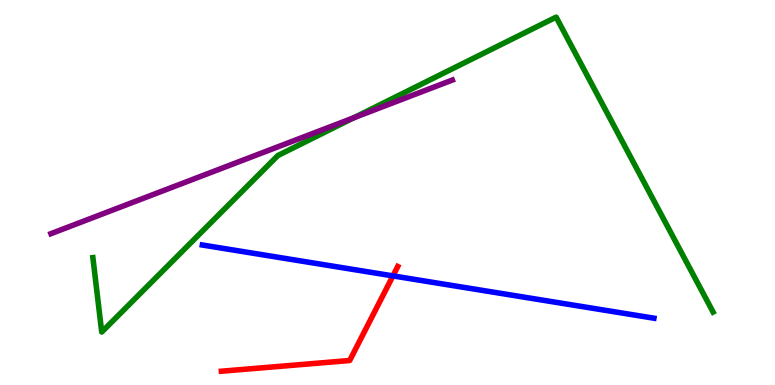[{'lines': ['blue', 'red'], 'intersections': [{'x': 5.07, 'y': 2.83}]}, {'lines': ['green', 'red'], 'intersections': []}, {'lines': ['purple', 'red'], 'intersections': []}, {'lines': ['blue', 'green'], 'intersections': []}, {'lines': ['blue', 'purple'], 'intersections': []}, {'lines': ['green', 'purple'], 'intersections': [{'x': 4.57, 'y': 6.94}]}]